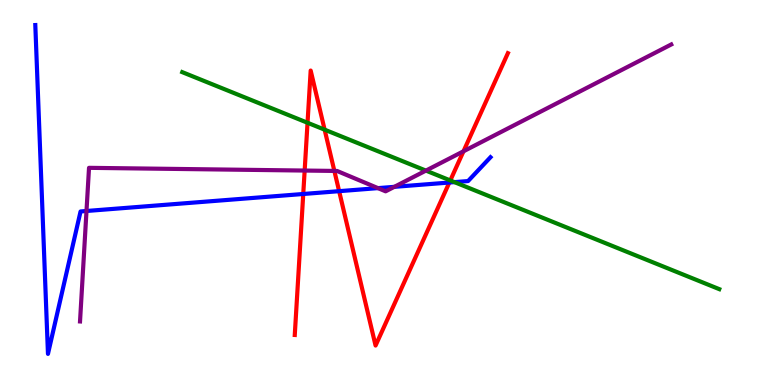[{'lines': ['blue', 'red'], 'intersections': [{'x': 3.91, 'y': 4.96}, {'x': 4.38, 'y': 5.03}, {'x': 5.8, 'y': 5.26}]}, {'lines': ['green', 'red'], 'intersections': [{'x': 3.97, 'y': 6.81}, {'x': 4.19, 'y': 6.63}, {'x': 5.81, 'y': 5.31}]}, {'lines': ['purple', 'red'], 'intersections': [{'x': 3.93, 'y': 5.57}, {'x': 4.31, 'y': 5.56}, {'x': 5.98, 'y': 6.07}]}, {'lines': ['blue', 'green'], 'intersections': [{'x': 5.86, 'y': 5.27}]}, {'lines': ['blue', 'purple'], 'intersections': [{'x': 1.12, 'y': 4.52}, {'x': 4.88, 'y': 5.11}, {'x': 5.09, 'y': 5.15}]}, {'lines': ['green', 'purple'], 'intersections': [{'x': 5.5, 'y': 5.57}]}]